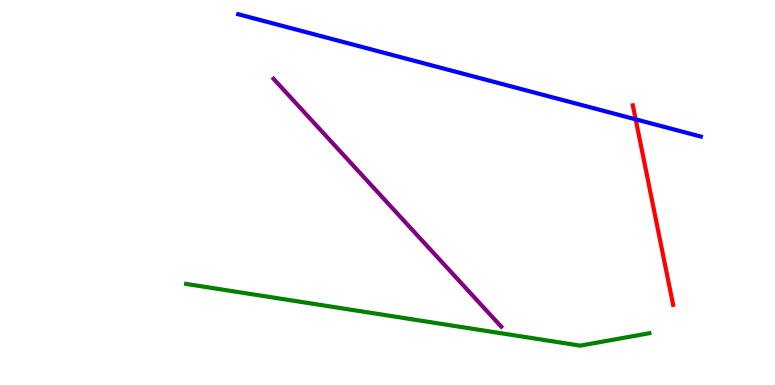[{'lines': ['blue', 'red'], 'intersections': [{'x': 8.2, 'y': 6.9}]}, {'lines': ['green', 'red'], 'intersections': []}, {'lines': ['purple', 'red'], 'intersections': []}, {'lines': ['blue', 'green'], 'intersections': []}, {'lines': ['blue', 'purple'], 'intersections': []}, {'lines': ['green', 'purple'], 'intersections': []}]